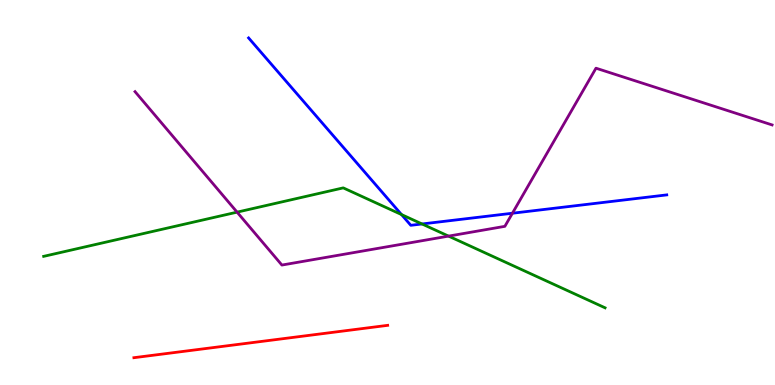[{'lines': ['blue', 'red'], 'intersections': []}, {'lines': ['green', 'red'], 'intersections': []}, {'lines': ['purple', 'red'], 'intersections': []}, {'lines': ['blue', 'green'], 'intersections': [{'x': 5.18, 'y': 4.43}, {'x': 5.45, 'y': 4.18}]}, {'lines': ['blue', 'purple'], 'intersections': [{'x': 6.61, 'y': 4.46}]}, {'lines': ['green', 'purple'], 'intersections': [{'x': 3.06, 'y': 4.49}, {'x': 5.79, 'y': 3.87}]}]